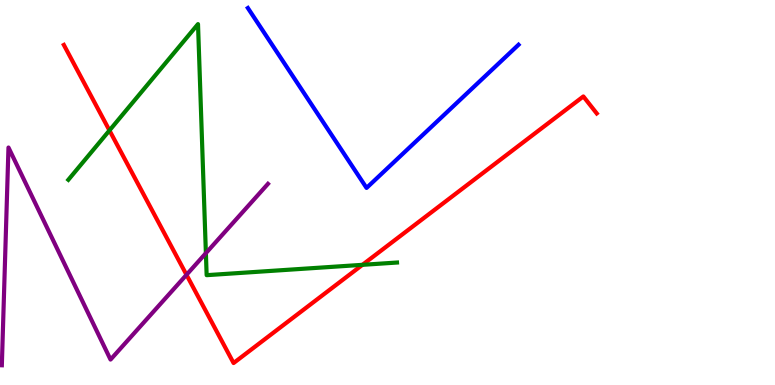[{'lines': ['blue', 'red'], 'intersections': []}, {'lines': ['green', 'red'], 'intersections': [{'x': 1.41, 'y': 6.61}, {'x': 4.68, 'y': 3.12}]}, {'lines': ['purple', 'red'], 'intersections': [{'x': 2.41, 'y': 2.86}]}, {'lines': ['blue', 'green'], 'intersections': []}, {'lines': ['blue', 'purple'], 'intersections': []}, {'lines': ['green', 'purple'], 'intersections': [{'x': 2.66, 'y': 3.42}]}]